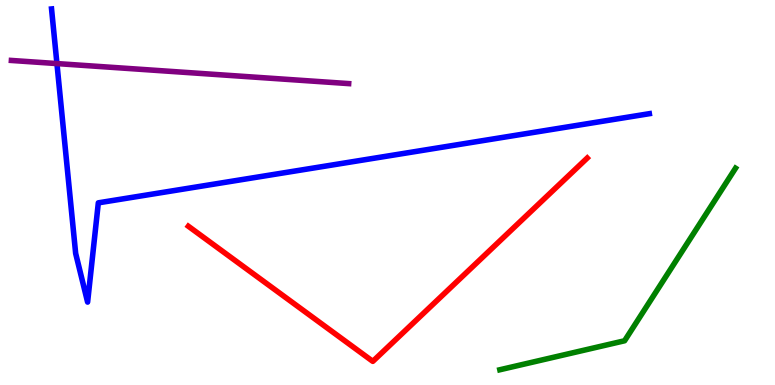[{'lines': ['blue', 'red'], 'intersections': []}, {'lines': ['green', 'red'], 'intersections': []}, {'lines': ['purple', 'red'], 'intersections': []}, {'lines': ['blue', 'green'], 'intersections': []}, {'lines': ['blue', 'purple'], 'intersections': [{'x': 0.735, 'y': 8.35}]}, {'lines': ['green', 'purple'], 'intersections': []}]